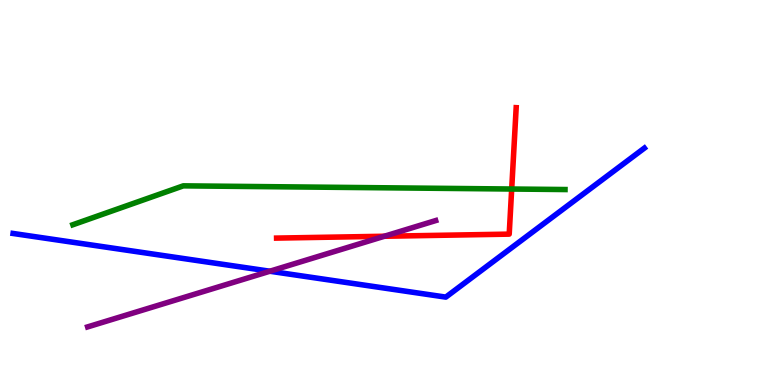[{'lines': ['blue', 'red'], 'intersections': []}, {'lines': ['green', 'red'], 'intersections': [{'x': 6.6, 'y': 5.09}]}, {'lines': ['purple', 'red'], 'intersections': [{'x': 4.96, 'y': 3.86}]}, {'lines': ['blue', 'green'], 'intersections': []}, {'lines': ['blue', 'purple'], 'intersections': [{'x': 3.48, 'y': 2.96}]}, {'lines': ['green', 'purple'], 'intersections': []}]